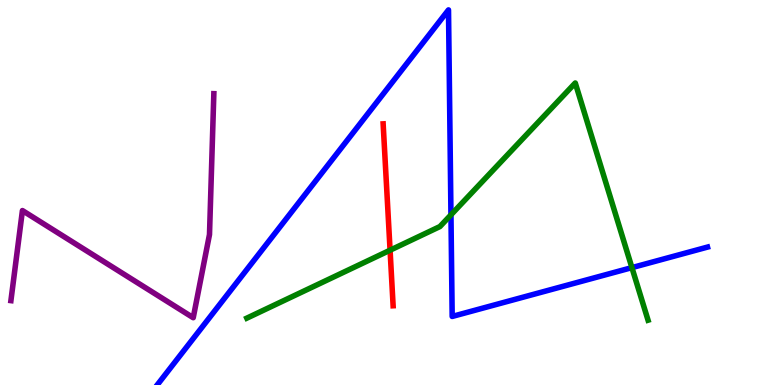[{'lines': ['blue', 'red'], 'intersections': []}, {'lines': ['green', 'red'], 'intersections': [{'x': 5.03, 'y': 3.5}]}, {'lines': ['purple', 'red'], 'intersections': []}, {'lines': ['blue', 'green'], 'intersections': [{'x': 5.82, 'y': 4.42}, {'x': 8.15, 'y': 3.05}]}, {'lines': ['blue', 'purple'], 'intersections': []}, {'lines': ['green', 'purple'], 'intersections': []}]